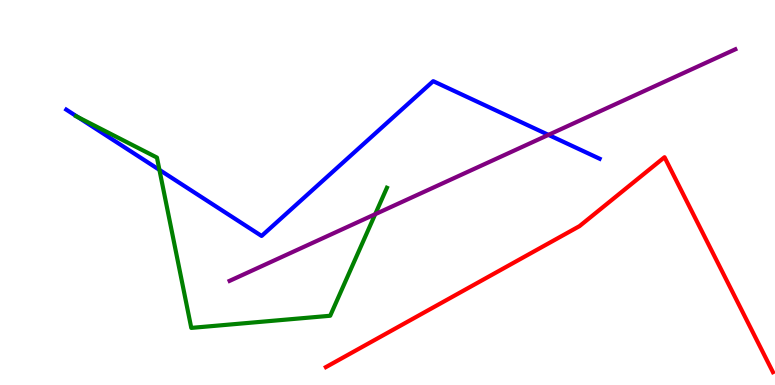[{'lines': ['blue', 'red'], 'intersections': []}, {'lines': ['green', 'red'], 'intersections': []}, {'lines': ['purple', 'red'], 'intersections': []}, {'lines': ['blue', 'green'], 'intersections': [{'x': 1.0, 'y': 6.96}, {'x': 2.06, 'y': 5.59}]}, {'lines': ['blue', 'purple'], 'intersections': [{'x': 7.08, 'y': 6.5}]}, {'lines': ['green', 'purple'], 'intersections': [{'x': 4.84, 'y': 4.44}]}]